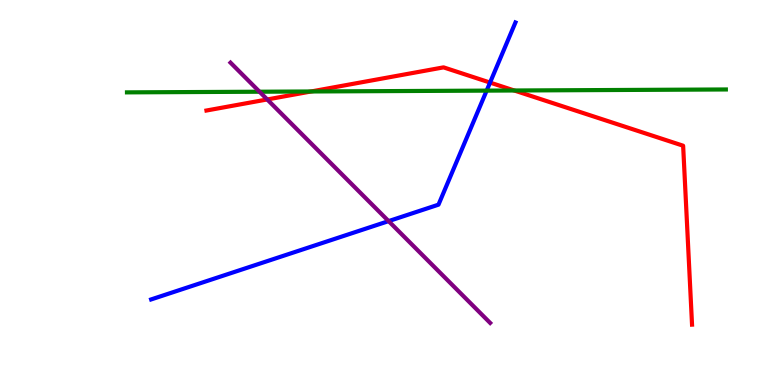[{'lines': ['blue', 'red'], 'intersections': [{'x': 6.32, 'y': 7.86}]}, {'lines': ['green', 'red'], 'intersections': [{'x': 4.01, 'y': 7.62}, {'x': 6.64, 'y': 7.65}]}, {'lines': ['purple', 'red'], 'intersections': [{'x': 3.45, 'y': 7.42}]}, {'lines': ['blue', 'green'], 'intersections': [{'x': 6.28, 'y': 7.65}]}, {'lines': ['blue', 'purple'], 'intersections': [{'x': 5.01, 'y': 4.26}]}, {'lines': ['green', 'purple'], 'intersections': [{'x': 3.35, 'y': 7.62}]}]